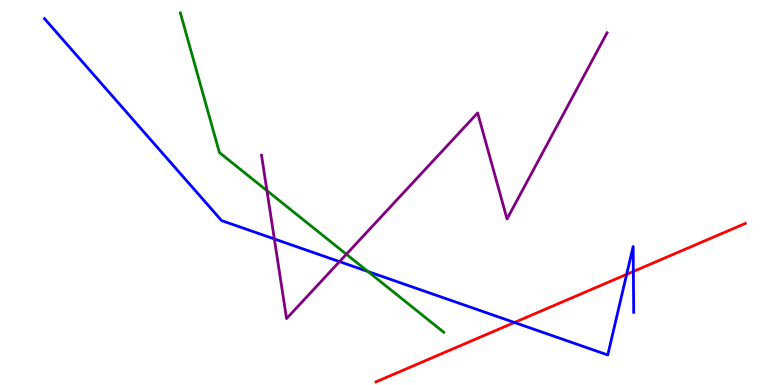[{'lines': ['blue', 'red'], 'intersections': [{'x': 6.64, 'y': 1.62}, {'x': 8.09, 'y': 2.87}, {'x': 8.17, 'y': 2.95}]}, {'lines': ['green', 'red'], 'intersections': []}, {'lines': ['purple', 'red'], 'intersections': []}, {'lines': ['blue', 'green'], 'intersections': [{'x': 4.75, 'y': 2.95}]}, {'lines': ['blue', 'purple'], 'intersections': [{'x': 3.54, 'y': 3.79}, {'x': 4.38, 'y': 3.2}]}, {'lines': ['green', 'purple'], 'intersections': [{'x': 3.44, 'y': 5.05}, {'x': 4.47, 'y': 3.4}]}]